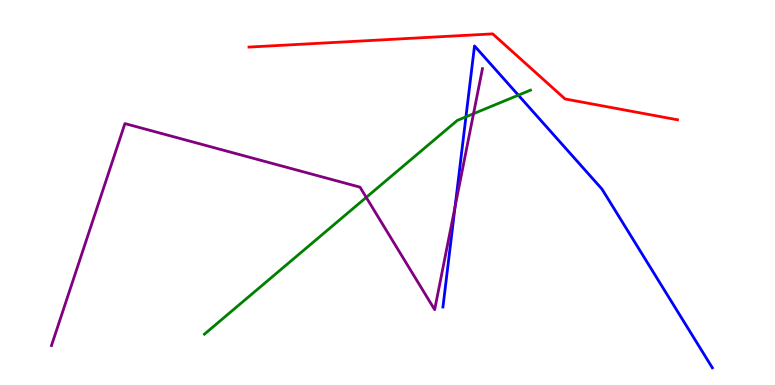[{'lines': ['blue', 'red'], 'intersections': []}, {'lines': ['green', 'red'], 'intersections': []}, {'lines': ['purple', 'red'], 'intersections': []}, {'lines': ['blue', 'green'], 'intersections': [{'x': 6.01, 'y': 6.97}, {'x': 6.69, 'y': 7.53}]}, {'lines': ['blue', 'purple'], 'intersections': [{'x': 5.87, 'y': 4.63}]}, {'lines': ['green', 'purple'], 'intersections': [{'x': 4.73, 'y': 4.87}, {'x': 6.11, 'y': 7.05}]}]